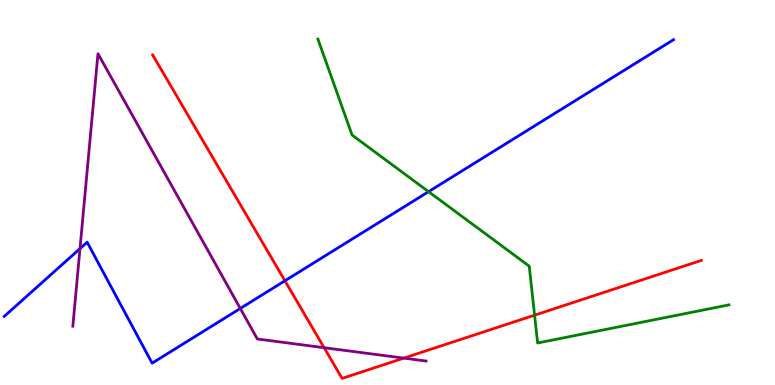[{'lines': ['blue', 'red'], 'intersections': [{'x': 3.68, 'y': 2.71}]}, {'lines': ['green', 'red'], 'intersections': [{'x': 6.9, 'y': 1.81}]}, {'lines': ['purple', 'red'], 'intersections': [{'x': 4.18, 'y': 0.969}, {'x': 5.21, 'y': 0.698}]}, {'lines': ['blue', 'green'], 'intersections': [{'x': 5.53, 'y': 5.02}]}, {'lines': ['blue', 'purple'], 'intersections': [{'x': 1.03, 'y': 3.54}, {'x': 3.1, 'y': 1.99}]}, {'lines': ['green', 'purple'], 'intersections': []}]